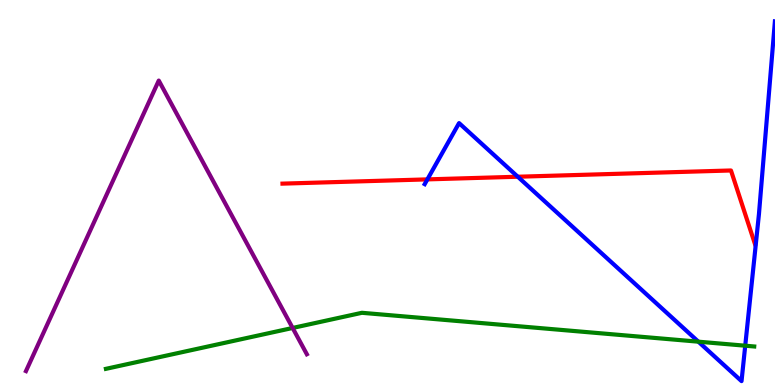[{'lines': ['blue', 'red'], 'intersections': [{'x': 5.51, 'y': 5.34}, {'x': 6.68, 'y': 5.41}]}, {'lines': ['green', 'red'], 'intersections': []}, {'lines': ['purple', 'red'], 'intersections': []}, {'lines': ['blue', 'green'], 'intersections': [{'x': 9.01, 'y': 1.13}, {'x': 9.62, 'y': 1.02}]}, {'lines': ['blue', 'purple'], 'intersections': []}, {'lines': ['green', 'purple'], 'intersections': [{'x': 3.78, 'y': 1.48}]}]